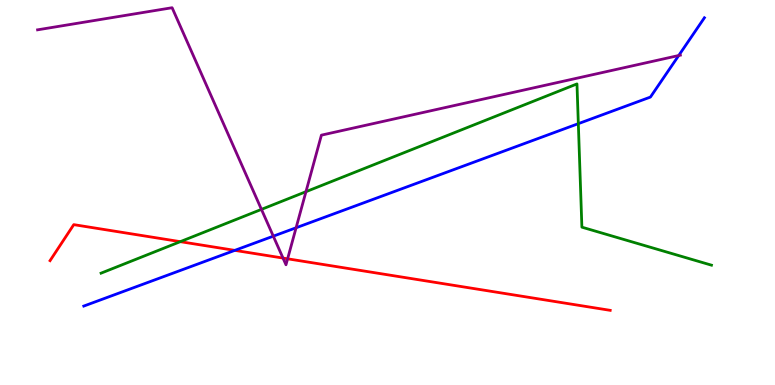[{'lines': ['blue', 'red'], 'intersections': [{'x': 3.03, 'y': 3.5}]}, {'lines': ['green', 'red'], 'intersections': [{'x': 2.33, 'y': 3.72}]}, {'lines': ['purple', 'red'], 'intersections': [{'x': 3.65, 'y': 3.3}, {'x': 3.71, 'y': 3.28}]}, {'lines': ['blue', 'green'], 'intersections': [{'x': 7.46, 'y': 6.79}]}, {'lines': ['blue', 'purple'], 'intersections': [{'x': 3.53, 'y': 3.87}, {'x': 3.82, 'y': 4.08}, {'x': 8.76, 'y': 8.56}]}, {'lines': ['green', 'purple'], 'intersections': [{'x': 3.37, 'y': 4.56}, {'x': 3.95, 'y': 5.02}]}]